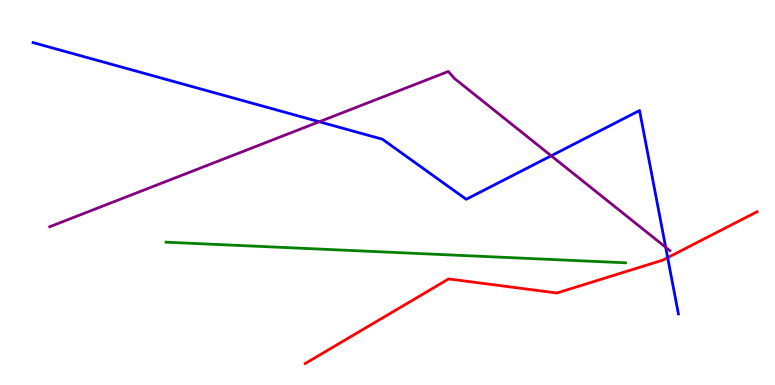[{'lines': ['blue', 'red'], 'intersections': [{'x': 8.61, 'y': 3.31}]}, {'lines': ['green', 'red'], 'intersections': []}, {'lines': ['purple', 'red'], 'intersections': []}, {'lines': ['blue', 'green'], 'intersections': []}, {'lines': ['blue', 'purple'], 'intersections': [{'x': 4.12, 'y': 6.84}, {'x': 7.11, 'y': 5.95}, {'x': 8.59, 'y': 3.58}]}, {'lines': ['green', 'purple'], 'intersections': []}]